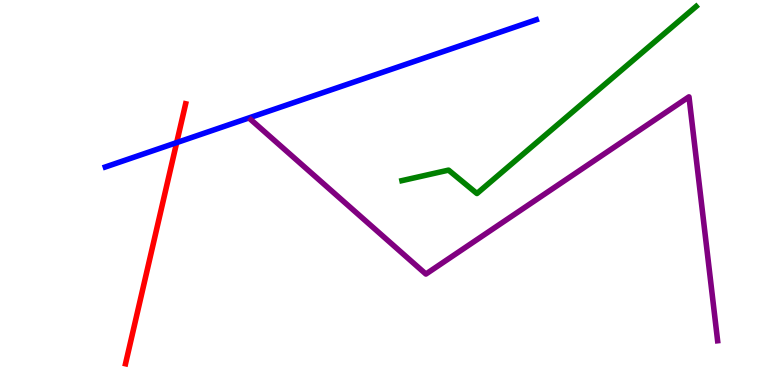[{'lines': ['blue', 'red'], 'intersections': [{'x': 2.28, 'y': 6.3}]}, {'lines': ['green', 'red'], 'intersections': []}, {'lines': ['purple', 'red'], 'intersections': []}, {'lines': ['blue', 'green'], 'intersections': []}, {'lines': ['blue', 'purple'], 'intersections': []}, {'lines': ['green', 'purple'], 'intersections': []}]